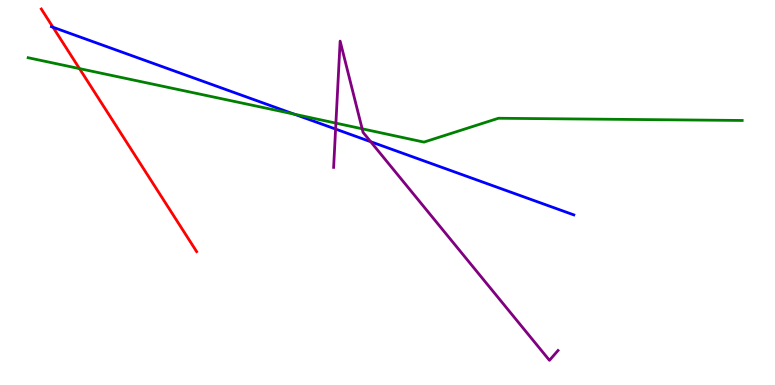[{'lines': ['blue', 'red'], 'intersections': [{'x': 0.684, 'y': 9.29}]}, {'lines': ['green', 'red'], 'intersections': [{'x': 1.03, 'y': 8.22}]}, {'lines': ['purple', 'red'], 'intersections': []}, {'lines': ['blue', 'green'], 'intersections': [{'x': 3.8, 'y': 7.03}]}, {'lines': ['blue', 'purple'], 'intersections': [{'x': 4.33, 'y': 6.65}, {'x': 4.78, 'y': 6.32}]}, {'lines': ['green', 'purple'], 'intersections': [{'x': 4.33, 'y': 6.8}, {'x': 4.67, 'y': 6.65}]}]